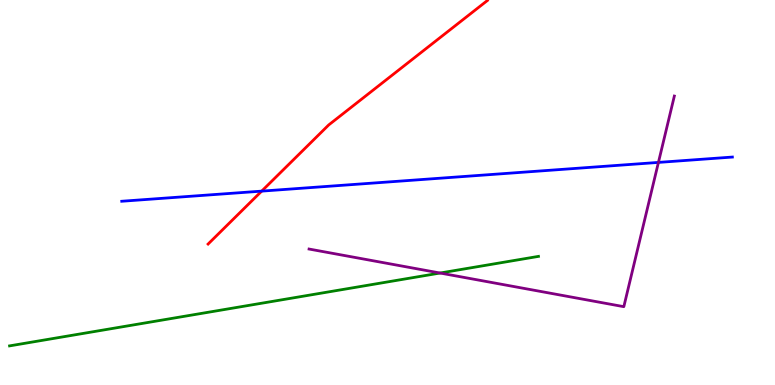[{'lines': ['blue', 'red'], 'intersections': [{'x': 3.38, 'y': 5.04}]}, {'lines': ['green', 'red'], 'intersections': []}, {'lines': ['purple', 'red'], 'intersections': []}, {'lines': ['blue', 'green'], 'intersections': []}, {'lines': ['blue', 'purple'], 'intersections': [{'x': 8.5, 'y': 5.78}]}, {'lines': ['green', 'purple'], 'intersections': [{'x': 5.68, 'y': 2.91}]}]